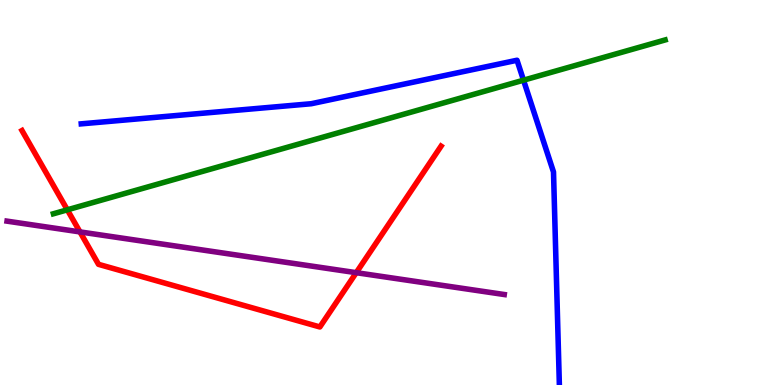[{'lines': ['blue', 'red'], 'intersections': []}, {'lines': ['green', 'red'], 'intersections': [{'x': 0.869, 'y': 4.55}]}, {'lines': ['purple', 'red'], 'intersections': [{'x': 1.03, 'y': 3.98}, {'x': 4.6, 'y': 2.92}]}, {'lines': ['blue', 'green'], 'intersections': [{'x': 6.76, 'y': 7.92}]}, {'lines': ['blue', 'purple'], 'intersections': []}, {'lines': ['green', 'purple'], 'intersections': []}]